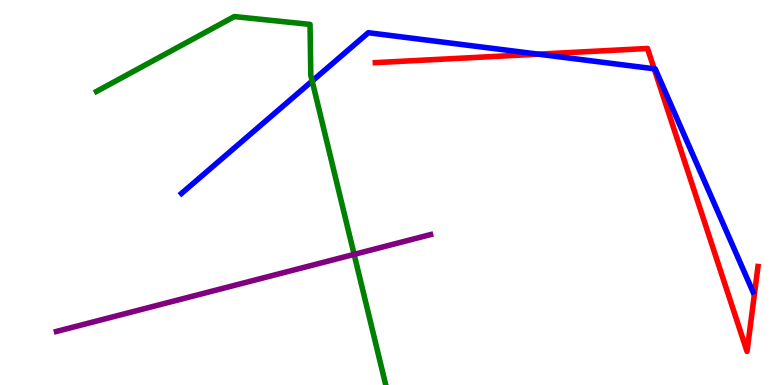[{'lines': ['blue', 'red'], 'intersections': [{'x': 6.95, 'y': 8.59}, {'x': 8.44, 'y': 8.21}]}, {'lines': ['green', 'red'], 'intersections': []}, {'lines': ['purple', 'red'], 'intersections': []}, {'lines': ['blue', 'green'], 'intersections': [{'x': 4.03, 'y': 7.9}]}, {'lines': ['blue', 'purple'], 'intersections': []}, {'lines': ['green', 'purple'], 'intersections': [{'x': 4.57, 'y': 3.39}]}]